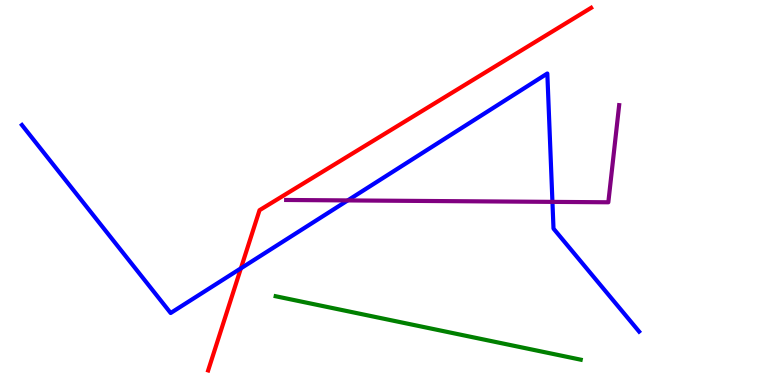[{'lines': ['blue', 'red'], 'intersections': [{'x': 3.11, 'y': 3.03}]}, {'lines': ['green', 'red'], 'intersections': []}, {'lines': ['purple', 'red'], 'intersections': []}, {'lines': ['blue', 'green'], 'intersections': []}, {'lines': ['blue', 'purple'], 'intersections': [{'x': 4.49, 'y': 4.79}, {'x': 7.13, 'y': 4.76}]}, {'lines': ['green', 'purple'], 'intersections': []}]